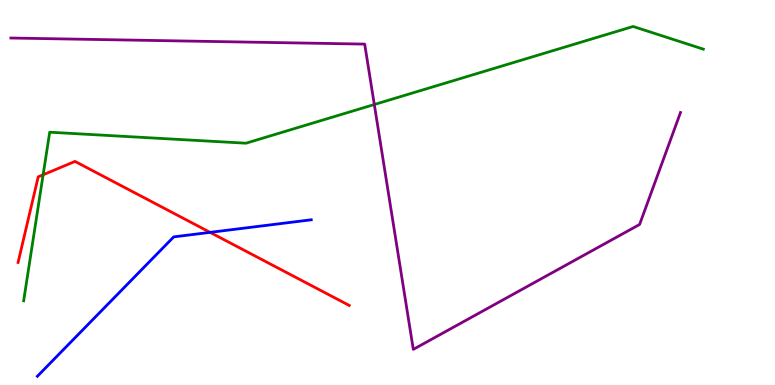[{'lines': ['blue', 'red'], 'intersections': [{'x': 2.71, 'y': 3.96}]}, {'lines': ['green', 'red'], 'intersections': [{'x': 0.556, 'y': 5.46}]}, {'lines': ['purple', 'red'], 'intersections': []}, {'lines': ['blue', 'green'], 'intersections': []}, {'lines': ['blue', 'purple'], 'intersections': []}, {'lines': ['green', 'purple'], 'intersections': [{'x': 4.83, 'y': 7.29}]}]